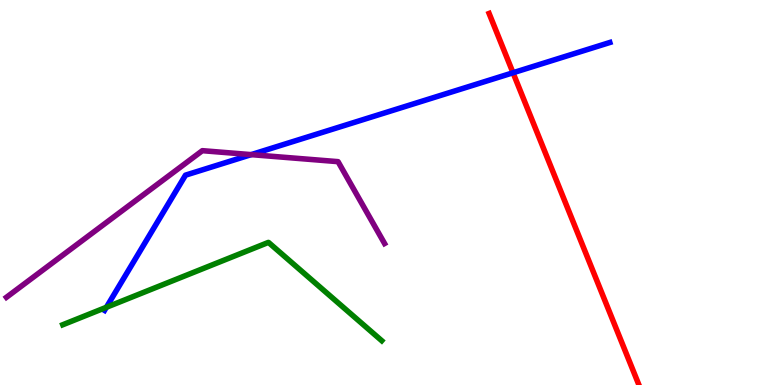[{'lines': ['blue', 'red'], 'intersections': [{'x': 6.62, 'y': 8.11}]}, {'lines': ['green', 'red'], 'intersections': []}, {'lines': ['purple', 'red'], 'intersections': []}, {'lines': ['blue', 'green'], 'intersections': [{'x': 1.37, 'y': 2.02}]}, {'lines': ['blue', 'purple'], 'intersections': [{'x': 3.24, 'y': 5.98}]}, {'lines': ['green', 'purple'], 'intersections': []}]